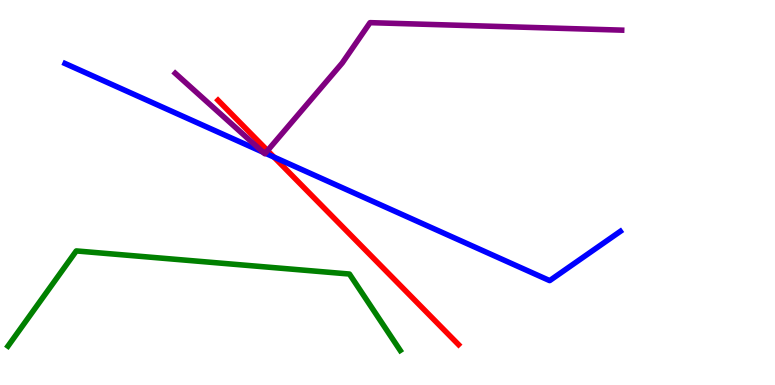[{'lines': ['blue', 'red'], 'intersections': [{'x': 3.53, 'y': 5.92}]}, {'lines': ['green', 'red'], 'intersections': []}, {'lines': ['purple', 'red'], 'intersections': [{'x': 3.45, 'y': 6.09}]}, {'lines': ['blue', 'green'], 'intersections': []}, {'lines': ['blue', 'purple'], 'intersections': [{'x': 3.39, 'y': 6.05}, {'x': 3.42, 'y': 6.02}]}, {'lines': ['green', 'purple'], 'intersections': []}]